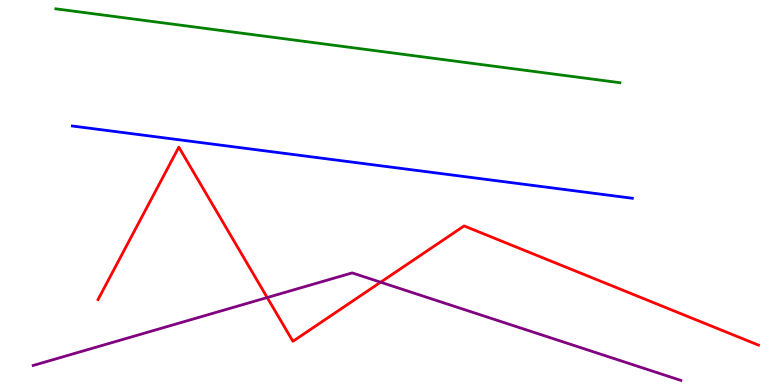[{'lines': ['blue', 'red'], 'intersections': []}, {'lines': ['green', 'red'], 'intersections': []}, {'lines': ['purple', 'red'], 'intersections': [{'x': 3.45, 'y': 2.27}, {'x': 4.91, 'y': 2.67}]}, {'lines': ['blue', 'green'], 'intersections': []}, {'lines': ['blue', 'purple'], 'intersections': []}, {'lines': ['green', 'purple'], 'intersections': []}]